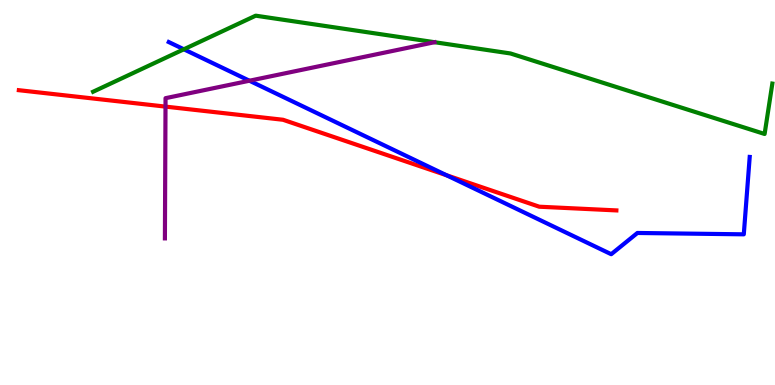[{'lines': ['blue', 'red'], 'intersections': [{'x': 5.76, 'y': 5.45}]}, {'lines': ['green', 'red'], 'intersections': []}, {'lines': ['purple', 'red'], 'intersections': [{'x': 2.14, 'y': 7.23}]}, {'lines': ['blue', 'green'], 'intersections': [{'x': 2.37, 'y': 8.72}]}, {'lines': ['blue', 'purple'], 'intersections': [{'x': 3.22, 'y': 7.9}]}, {'lines': ['green', 'purple'], 'intersections': []}]